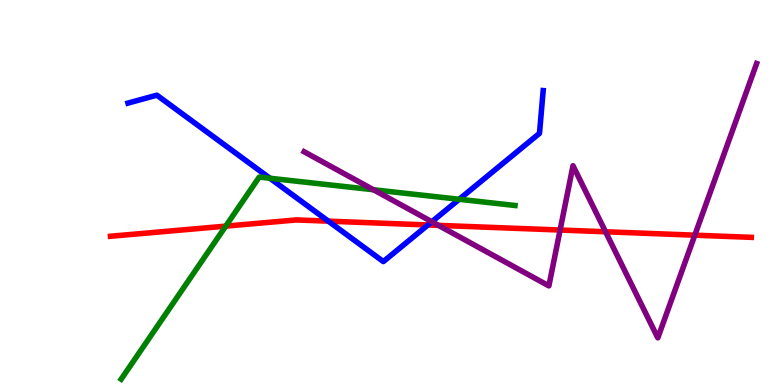[{'lines': ['blue', 'red'], 'intersections': [{'x': 4.24, 'y': 4.26}, {'x': 5.52, 'y': 4.16}]}, {'lines': ['green', 'red'], 'intersections': [{'x': 2.91, 'y': 4.13}]}, {'lines': ['purple', 'red'], 'intersections': [{'x': 5.66, 'y': 4.15}, {'x': 7.23, 'y': 4.03}, {'x': 7.81, 'y': 3.98}, {'x': 8.97, 'y': 3.89}]}, {'lines': ['blue', 'green'], 'intersections': [{'x': 3.48, 'y': 5.37}, {'x': 5.93, 'y': 4.82}]}, {'lines': ['blue', 'purple'], 'intersections': [{'x': 5.57, 'y': 4.24}]}, {'lines': ['green', 'purple'], 'intersections': [{'x': 4.82, 'y': 5.07}]}]